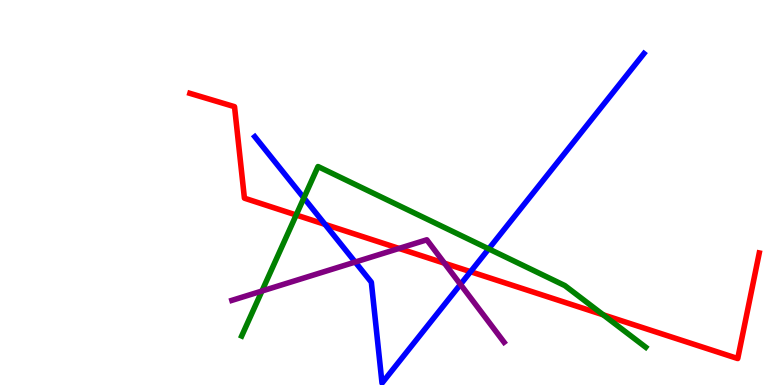[{'lines': ['blue', 'red'], 'intersections': [{'x': 4.19, 'y': 4.17}, {'x': 6.07, 'y': 2.94}]}, {'lines': ['green', 'red'], 'intersections': [{'x': 3.82, 'y': 4.42}, {'x': 7.78, 'y': 1.82}]}, {'lines': ['purple', 'red'], 'intersections': [{'x': 5.15, 'y': 3.55}, {'x': 5.74, 'y': 3.16}]}, {'lines': ['blue', 'green'], 'intersections': [{'x': 3.92, 'y': 4.86}, {'x': 6.31, 'y': 3.54}]}, {'lines': ['blue', 'purple'], 'intersections': [{'x': 4.58, 'y': 3.19}, {'x': 5.94, 'y': 2.61}]}, {'lines': ['green', 'purple'], 'intersections': [{'x': 3.38, 'y': 2.44}]}]